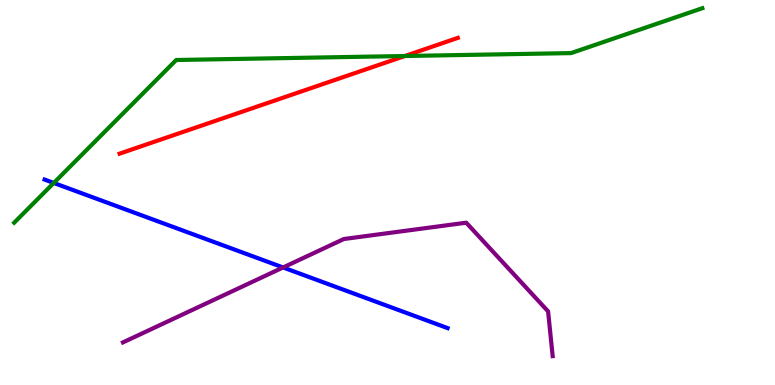[{'lines': ['blue', 'red'], 'intersections': []}, {'lines': ['green', 'red'], 'intersections': [{'x': 5.22, 'y': 8.55}]}, {'lines': ['purple', 'red'], 'intersections': []}, {'lines': ['blue', 'green'], 'intersections': [{'x': 0.694, 'y': 5.25}]}, {'lines': ['blue', 'purple'], 'intersections': [{'x': 3.65, 'y': 3.05}]}, {'lines': ['green', 'purple'], 'intersections': []}]